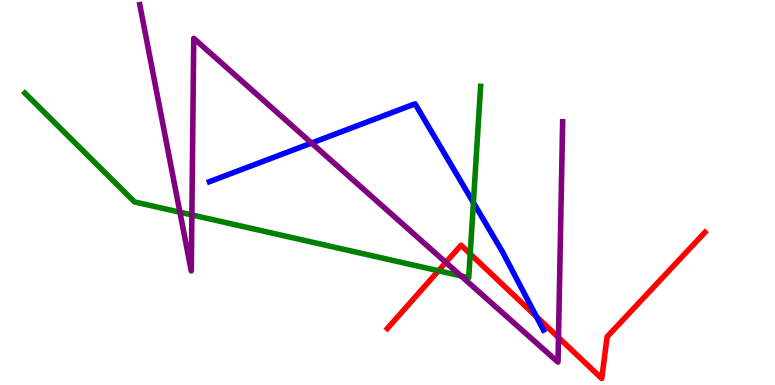[{'lines': ['blue', 'red'], 'intersections': [{'x': 6.92, 'y': 1.78}]}, {'lines': ['green', 'red'], 'intersections': [{'x': 5.66, 'y': 2.97}, {'x': 6.07, 'y': 3.41}]}, {'lines': ['purple', 'red'], 'intersections': [{'x': 5.75, 'y': 3.18}, {'x': 7.21, 'y': 1.23}]}, {'lines': ['blue', 'green'], 'intersections': [{'x': 6.11, 'y': 4.74}]}, {'lines': ['blue', 'purple'], 'intersections': [{'x': 4.02, 'y': 6.28}]}, {'lines': ['green', 'purple'], 'intersections': [{'x': 2.32, 'y': 4.49}, {'x': 2.48, 'y': 4.42}, {'x': 5.95, 'y': 2.83}]}]